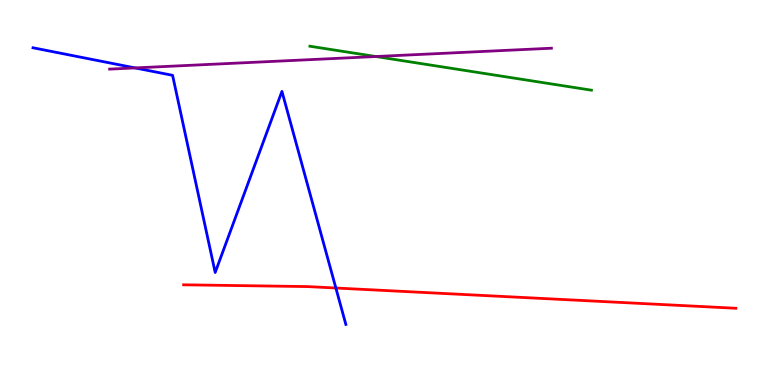[{'lines': ['blue', 'red'], 'intersections': [{'x': 4.33, 'y': 2.52}]}, {'lines': ['green', 'red'], 'intersections': []}, {'lines': ['purple', 'red'], 'intersections': []}, {'lines': ['blue', 'green'], 'intersections': []}, {'lines': ['blue', 'purple'], 'intersections': [{'x': 1.74, 'y': 8.24}]}, {'lines': ['green', 'purple'], 'intersections': [{'x': 4.85, 'y': 8.53}]}]